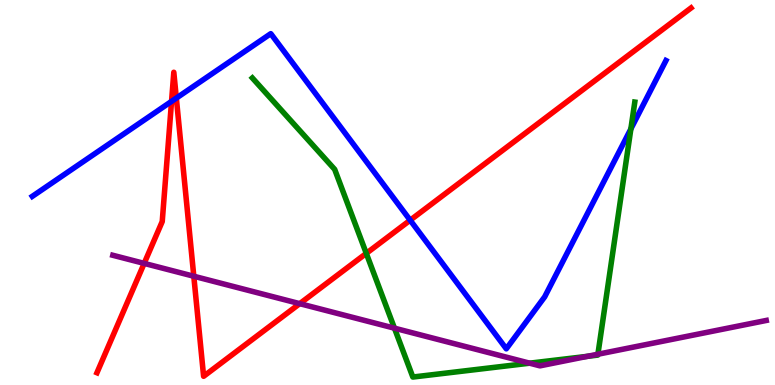[{'lines': ['blue', 'red'], 'intersections': [{'x': 2.21, 'y': 7.37}, {'x': 2.28, 'y': 7.45}, {'x': 5.29, 'y': 4.28}]}, {'lines': ['green', 'red'], 'intersections': [{'x': 4.73, 'y': 3.42}]}, {'lines': ['purple', 'red'], 'intersections': [{'x': 1.86, 'y': 3.16}, {'x': 2.5, 'y': 2.82}, {'x': 3.87, 'y': 2.11}]}, {'lines': ['blue', 'green'], 'intersections': [{'x': 8.14, 'y': 6.65}]}, {'lines': ['blue', 'purple'], 'intersections': []}, {'lines': ['green', 'purple'], 'intersections': [{'x': 5.09, 'y': 1.48}, {'x': 6.83, 'y': 0.567}, {'x': 7.58, 'y': 0.745}, {'x': 7.71, 'y': 0.799}]}]